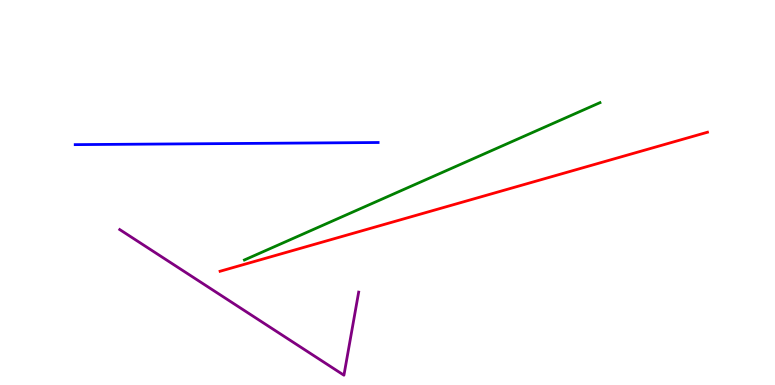[{'lines': ['blue', 'red'], 'intersections': []}, {'lines': ['green', 'red'], 'intersections': []}, {'lines': ['purple', 'red'], 'intersections': []}, {'lines': ['blue', 'green'], 'intersections': []}, {'lines': ['blue', 'purple'], 'intersections': []}, {'lines': ['green', 'purple'], 'intersections': []}]